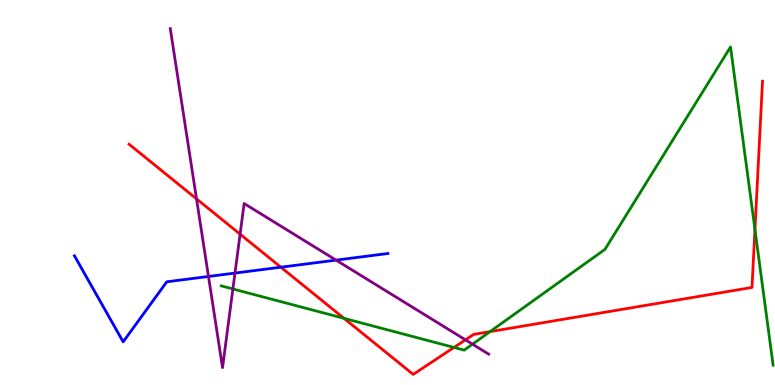[{'lines': ['blue', 'red'], 'intersections': [{'x': 3.62, 'y': 3.06}]}, {'lines': ['green', 'red'], 'intersections': [{'x': 4.44, 'y': 1.73}, {'x': 5.86, 'y': 0.976}, {'x': 6.32, 'y': 1.39}, {'x': 9.74, 'y': 4.04}]}, {'lines': ['purple', 'red'], 'intersections': [{'x': 2.54, 'y': 4.83}, {'x': 3.1, 'y': 3.92}, {'x': 6.01, 'y': 1.17}]}, {'lines': ['blue', 'green'], 'intersections': []}, {'lines': ['blue', 'purple'], 'intersections': [{'x': 2.69, 'y': 2.82}, {'x': 3.03, 'y': 2.91}, {'x': 4.34, 'y': 3.24}]}, {'lines': ['green', 'purple'], 'intersections': [{'x': 3.0, 'y': 2.49}, {'x': 6.1, 'y': 1.06}]}]